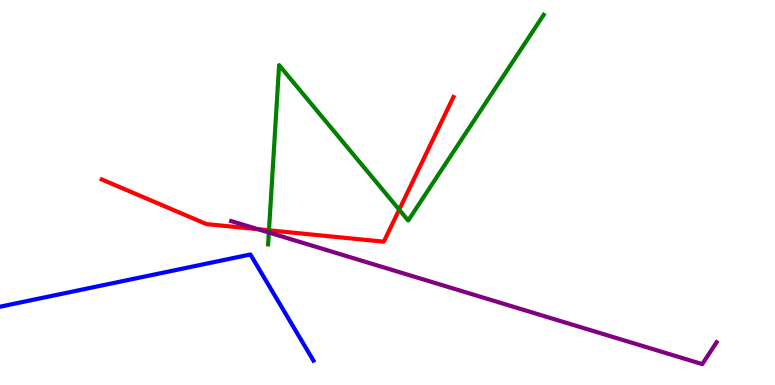[{'lines': ['blue', 'red'], 'intersections': []}, {'lines': ['green', 'red'], 'intersections': [{'x': 3.47, 'y': 4.02}, {'x': 5.15, 'y': 4.55}]}, {'lines': ['purple', 'red'], 'intersections': [{'x': 3.33, 'y': 4.05}]}, {'lines': ['blue', 'green'], 'intersections': []}, {'lines': ['blue', 'purple'], 'intersections': []}, {'lines': ['green', 'purple'], 'intersections': [{'x': 3.47, 'y': 3.96}]}]